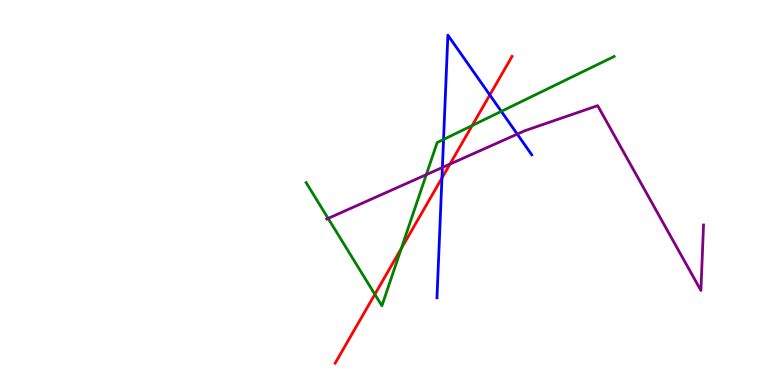[{'lines': ['blue', 'red'], 'intersections': [{'x': 5.7, 'y': 5.38}, {'x': 6.32, 'y': 7.53}]}, {'lines': ['green', 'red'], 'intersections': [{'x': 4.84, 'y': 2.35}, {'x': 5.18, 'y': 3.55}, {'x': 6.09, 'y': 6.74}]}, {'lines': ['purple', 'red'], 'intersections': [{'x': 5.81, 'y': 5.74}]}, {'lines': ['blue', 'green'], 'intersections': [{'x': 5.72, 'y': 6.38}, {'x': 6.47, 'y': 7.11}]}, {'lines': ['blue', 'purple'], 'intersections': [{'x': 5.71, 'y': 5.65}, {'x': 6.67, 'y': 6.52}]}, {'lines': ['green', 'purple'], 'intersections': [{'x': 4.23, 'y': 4.33}, {'x': 5.5, 'y': 5.46}]}]